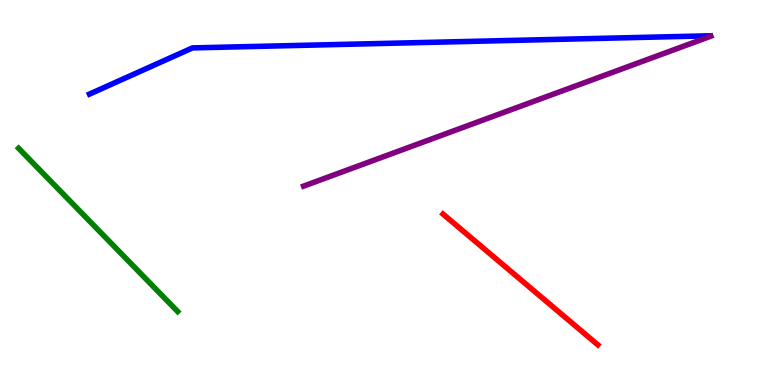[{'lines': ['blue', 'red'], 'intersections': []}, {'lines': ['green', 'red'], 'intersections': []}, {'lines': ['purple', 'red'], 'intersections': []}, {'lines': ['blue', 'green'], 'intersections': []}, {'lines': ['blue', 'purple'], 'intersections': []}, {'lines': ['green', 'purple'], 'intersections': []}]